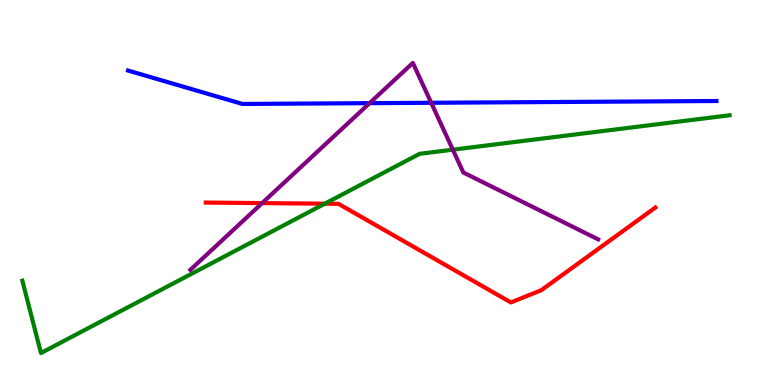[{'lines': ['blue', 'red'], 'intersections': []}, {'lines': ['green', 'red'], 'intersections': [{'x': 4.19, 'y': 4.71}]}, {'lines': ['purple', 'red'], 'intersections': [{'x': 3.38, 'y': 4.72}]}, {'lines': ['blue', 'green'], 'intersections': []}, {'lines': ['blue', 'purple'], 'intersections': [{'x': 4.77, 'y': 7.32}, {'x': 5.56, 'y': 7.33}]}, {'lines': ['green', 'purple'], 'intersections': [{'x': 5.84, 'y': 6.11}]}]